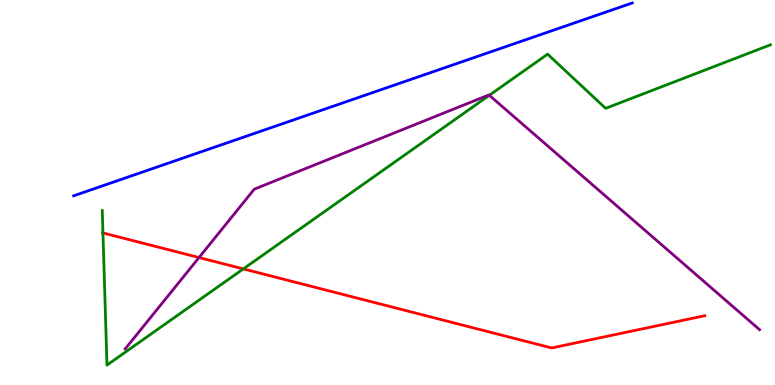[{'lines': ['blue', 'red'], 'intersections': []}, {'lines': ['green', 'red'], 'intersections': [{'x': 1.33, 'y': 3.95}, {'x': 3.14, 'y': 3.02}]}, {'lines': ['purple', 'red'], 'intersections': [{'x': 2.57, 'y': 3.31}]}, {'lines': ['blue', 'green'], 'intersections': []}, {'lines': ['blue', 'purple'], 'intersections': []}, {'lines': ['green', 'purple'], 'intersections': [{'x': 6.31, 'y': 7.52}]}]